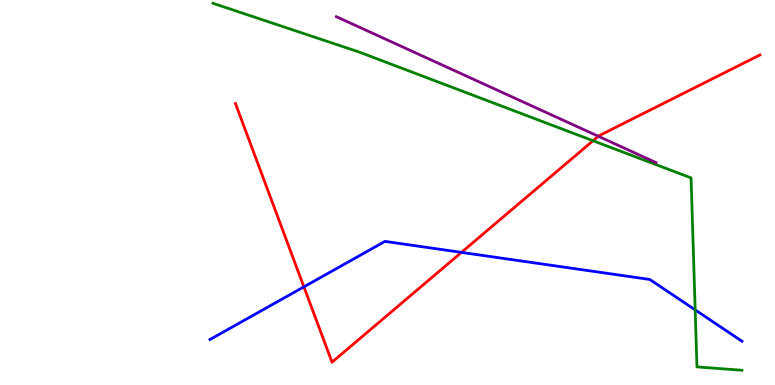[{'lines': ['blue', 'red'], 'intersections': [{'x': 3.92, 'y': 2.55}, {'x': 5.95, 'y': 3.44}]}, {'lines': ['green', 'red'], 'intersections': [{'x': 7.65, 'y': 6.34}]}, {'lines': ['purple', 'red'], 'intersections': [{'x': 7.72, 'y': 6.46}]}, {'lines': ['blue', 'green'], 'intersections': [{'x': 8.97, 'y': 1.95}]}, {'lines': ['blue', 'purple'], 'intersections': []}, {'lines': ['green', 'purple'], 'intersections': []}]